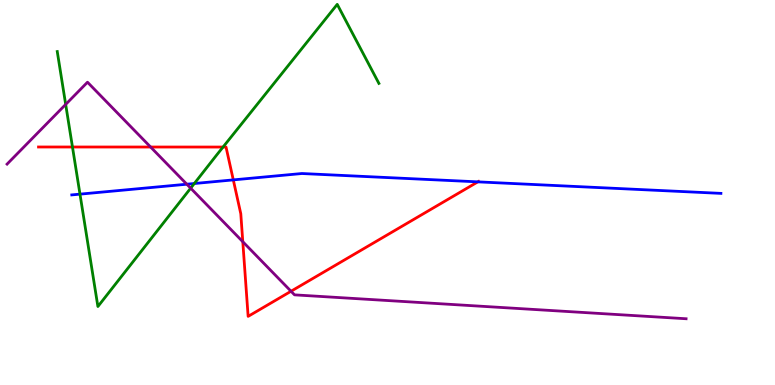[{'lines': ['blue', 'red'], 'intersections': [{'x': 3.01, 'y': 5.33}, {'x': 6.17, 'y': 5.28}]}, {'lines': ['green', 'red'], 'intersections': [{'x': 0.935, 'y': 6.18}, {'x': 2.88, 'y': 6.18}]}, {'lines': ['purple', 'red'], 'intersections': [{'x': 1.94, 'y': 6.18}, {'x': 3.13, 'y': 3.72}, {'x': 3.76, 'y': 2.43}]}, {'lines': ['blue', 'green'], 'intersections': [{'x': 1.03, 'y': 4.96}, {'x': 2.51, 'y': 5.23}]}, {'lines': ['blue', 'purple'], 'intersections': [{'x': 2.41, 'y': 5.22}]}, {'lines': ['green', 'purple'], 'intersections': [{'x': 0.848, 'y': 7.29}, {'x': 2.46, 'y': 5.11}]}]